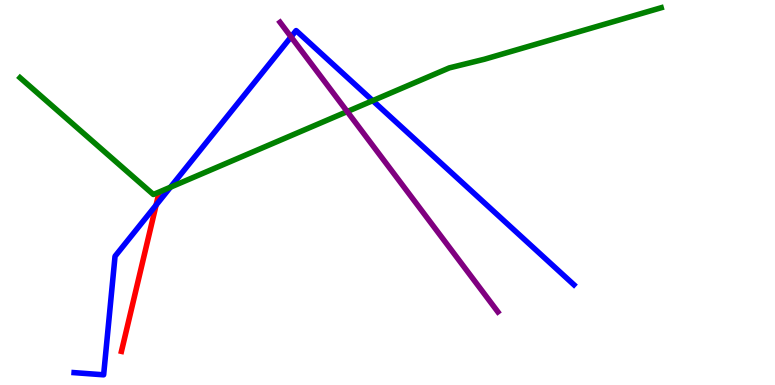[{'lines': ['blue', 'red'], 'intersections': [{'x': 2.01, 'y': 4.67}]}, {'lines': ['green', 'red'], 'intersections': []}, {'lines': ['purple', 'red'], 'intersections': []}, {'lines': ['blue', 'green'], 'intersections': [{'x': 2.2, 'y': 5.14}, {'x': 4.81, 'y': 7.39}]}, {'lines': ['blue', 'purple'], 'intersections': [{'x': 3.76, 'y': 9.04}]}, {'lines': ['green', 'purple'], 'intersections': [{'x': 4.48, 'y': 7.1}]}]